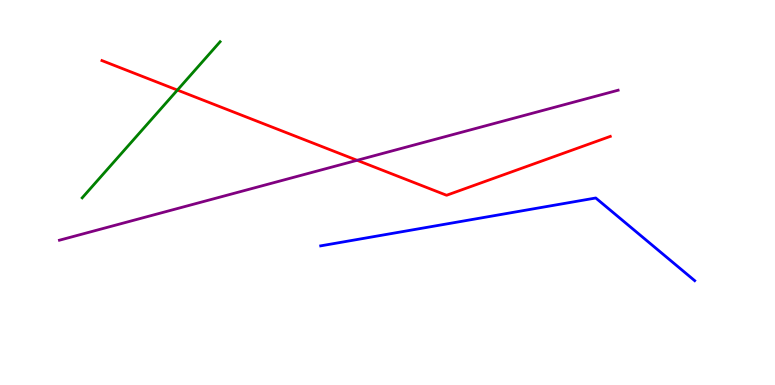[{'lines': ['blue', 'red'], 'intersections': []}, {'lines': ['green', 'red'], 'intersections': [{'x': 2.29, 'y': 7.66}]}, {'lines': ['purple', 'red'], 'intersections': [{'x': 4.61, 'y': 5.84}]}, {'lines': ['blue', 'green'], 'intersections': []}, {'lines': ['blue', 'purple'], 'intersections': []}, {'lines': ['green', 'purple'], 'intersections': []}]